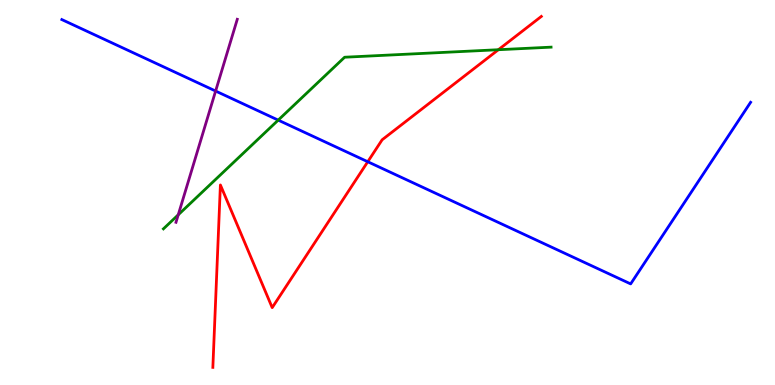[{'lines': ['blue', 'red'], 'intersections': [{'x': 4.75, 'y': 5.8}]}, {'lines': ['green', 'red'], 'intersections': [{'x': 6.43, 'y': 8.71}]}, {'lines': ['purple', 'red'], 'intersections': []}, {'lines': ['blue', 'green'], 'intersections': [{'x': 3.59, 'y': 6.88}]}, {'lines': ['blue', 'purple'], 'intersections': [{'x': 2.78, 'y': 7.64}]}, {'lines': ['green', 'purple'], 'intersections': [{'x': 2.3, 'y': 4.42}]}]